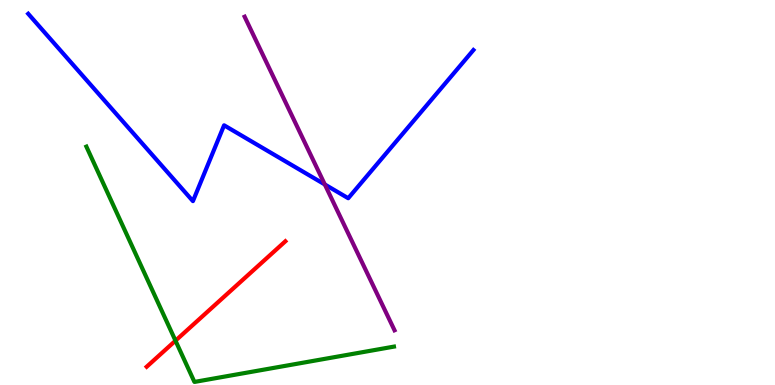[{'lines': ['blue', 'red'], 'intersections': []}, {'lines': ['green', 'red'], 'intersections': [{'x': 2.26, 'y': 1.15}]}, {'lines': ['purple', 'red'], 'intersections': []}, {'lines': ['blue', 'green'], 'intersections': []}, {'lines': ['blue', 'purple'], 'intersections': [{'x': 4.19, 'y': 5.21}]}, {'lines': ['green', 'purple'], 'intersections': []}]